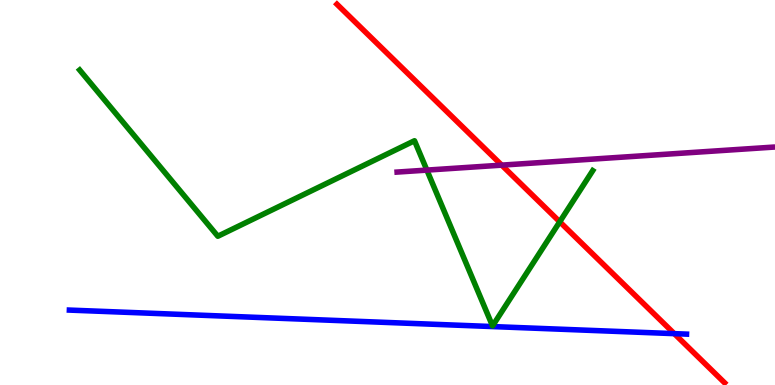[{'lines': ['blue', 'red'], 'intersections': [{'x': 8.7, 'y': 1.33}]}, {'lines': ['green', 'red'], 'intersections': [{'x': 7.22, 'y': 4.24}]}, {'lines': ['purple', 'red'], 'intersections': [{'x': 6.47, 'y': 5.71}]}, {'lines': ['blue', 'green'], 'intersections': []}, {'lines': ['blue', 'purple'], 'intersections': []}, {'lines': ['green', 'purple'], 'intersections': [{'x': 5.51, 'y': 5.58}]}]